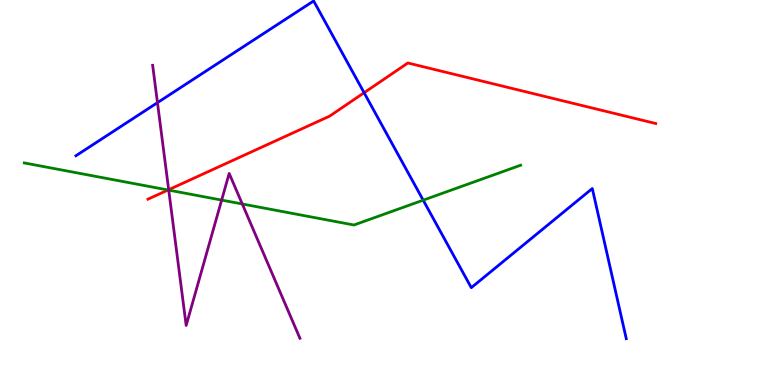[{'lines': ['blue', 'red'], 'intersections': [{'x': 4.7, 'y': 7.59}]}, {'lines': ['green', 'red'], 'intersections': [{'x': 2.17, 'y': 5.06}]}, {'lines': ['purple', 'red'], 'intersections': [{'x': 2.18, 'y': 5.07}]}, {'lines': ['blue', 'green'], 'intersections': [{'x': 5.46, 'y': 4.8}]}, {'lines': ['blue', 'purple'], 'intersections': [{'x': 2.03, 'y': 7.33}]}, {'lines': ['green', 'purple'], 'intersections': [{'x': 2.18, 'y': 5.06}, {'x': 2.86, 'y': 4.8}, {'x': 3.13, 'y': 4.7}]}]